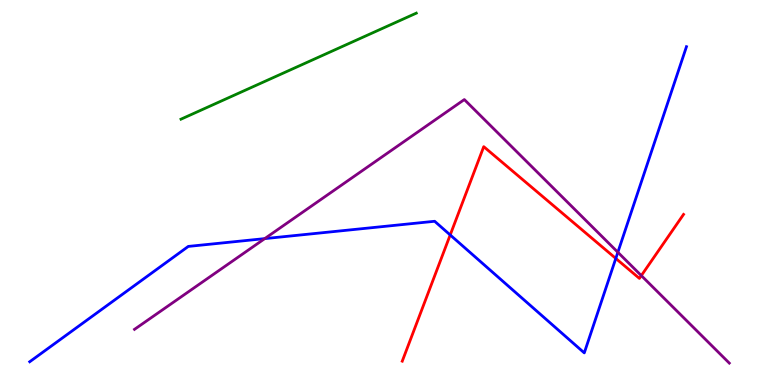[{'lines': ['blue', 'red'], 'intersections': [{'x': 5.81, 'y': 3.9}, {'x': 7.95, 'y': 3.29}]}, {'lines': ['green', 'red'], 'intersections': []}, {'lines': ['purple', 'red'], 'intersections': [{'x': 8.28, 'y': 2.84}]}, {'lines': ['blue', 'green'], 'intersections': []}, {'lines': ['blue', 'purple'], 'intersections': [{'x': 3.42, 'y': 3.8}, {'x': 7.97, 'y': 3.45}]}, {'lines': ['green', 'purple'], 'intersections': []}]